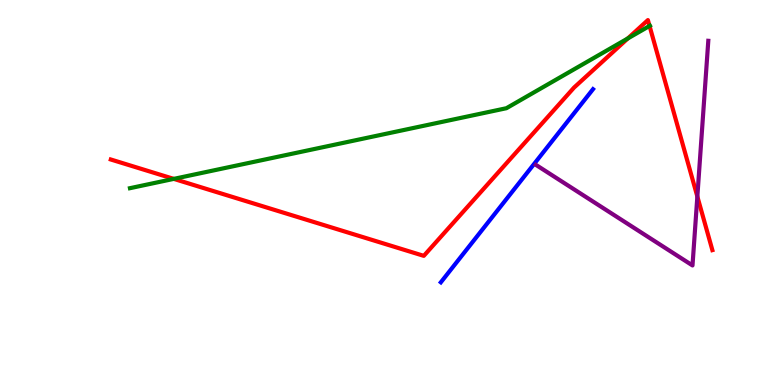[{'lines': ['blue', 'red'], 'intersections': []}, {'lines': ['green', 'red'], 'intersections': [{'x': 2.24, 'y': 5.35}, {'x': 8.1, 'y': 9.0}, {'x': 8.38, 'y': 9.33}]}, {'lines': ['purple', 'red'], 'intersections': [{'x': 9.0, 'y': 4.9}]}, {'lines': ['blue', 'green'], 'intersections': []}, {'lines': ['blue', 'purple'], 'intersections': []}, {'lines': ['green', 'purple'], 'intersections': []}]